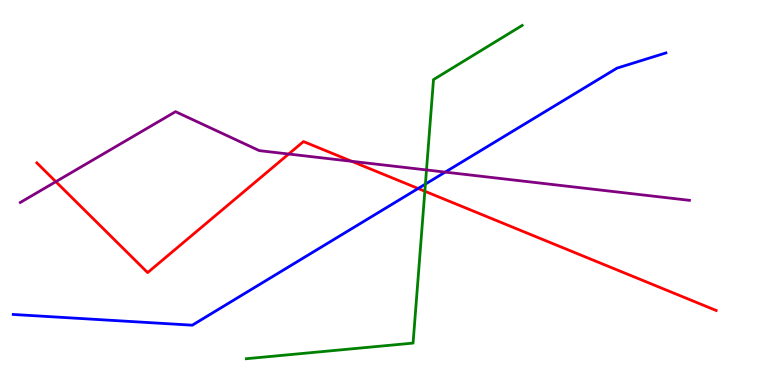[{'lines': ['blue', 'red'], 'intersections': [{'x': 5.4, 'y': 5.1}]}, {'lines': ['green', 'red'], 'intersections': [{'x': 5.48, 'y': 5.03}]}, {'lines': ['purple', 'red'], 'intersections': [{'x': 0.721, 'y': 5.28}, {'x': 3.72, 'y': 6.0}, {'x': 4.54, 'y': 5.81}]}, {'lines': ['blue', 'green'], 'intersections': [{'x': 5.49, 'y': 5.22}]}, {'lines': ['blue', 'purple'], 'intersections': [{'x': 5.74, 'y': 5.53}]}, {'lines': ['green', 'purple'], 'intersections': [{'x': 5.5, 'y': 5.59}]}]